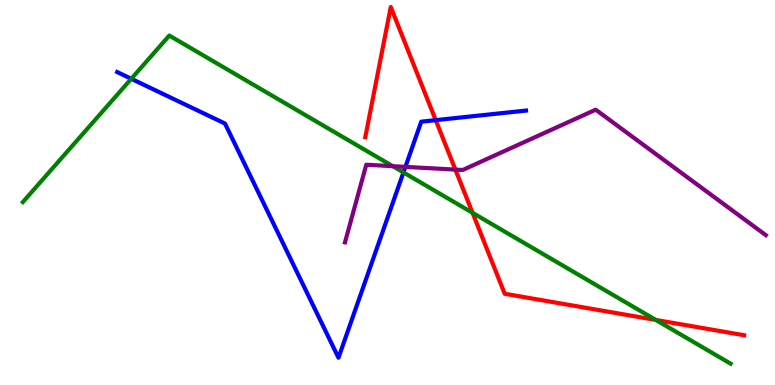[{'lines': ['blue', 'red'], 'intersections': [{'x': 5.62, 'y': 6.88}]}, {'lines': ['green', 'red'], 'intersections': [{'x': 6.1, 'y': 4.47}, {'x': 8.46, 'y': 1.69}]}, {'lines': ['purple', 'red'], 'intersections': [{'x': 5.88, 'y': 5.59}]}, {'lines': ['blue', 'green'], 'intersections': [{'x': 1.69, 'y': 7.95}, {'x': 5.21, 'y': 5.52}]}, {'lines': ['blue', 'purple'], 'intersections': [{'x': 5.23, 'y': 5.67}]}, {'lines': ['green', 'purple'], 'intersections': [{'x': 5.07, 'y': 5.68}]}]